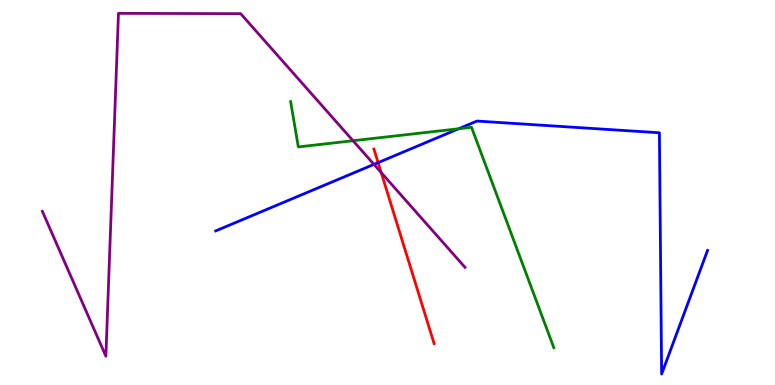[{'lines': ['blue', 'red'], 'intersections': [{'x': 4.88, 'y': 5.78}]}, {'lines': ['green', 'red'], 'intersections': []}, {'lines': ['purple', 'red'], 'intersections': [{'x': 4.92, 'y': 5.52}]}, {'lines': ['blue', 'green'], 'intersections': [{'x': 5.92, 'y': 6.66}]}, {'lines': ['blue', 'purple'], 'intersections': [{'x': 4.83, 'y': 5.73}]}, {'lines': ['green', 'purple'], 'intersections': [{'x': 4.56, 'y': 6.34}]}]